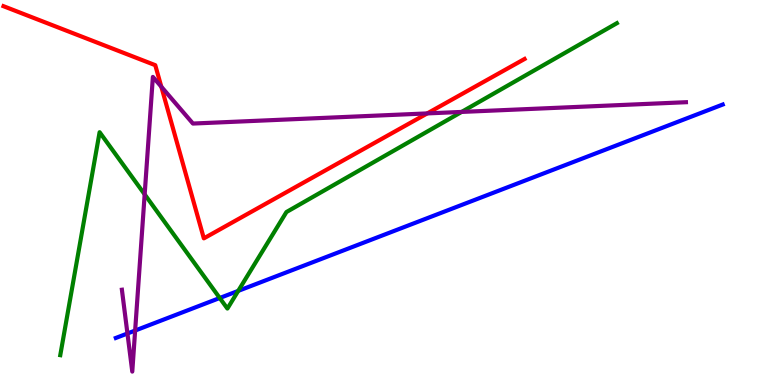[{'lines': ['blue', 'red'], 'intersections': []}, {'lines': ['green', 'red'], 'intersections': []}, {'lines': ['purple', 'red'], 'intersections': [{'x': 2.08, 'y': 7.75}, {'x': 5.51, 'y': 7.05}]}, {'lines': ['blue', 'green'], 'intersections': [{'x': 2.84, 'y': 2.26}, {'x': 3.07, 'y': 2.44}]}, {'lines': ['blue', 'purple'], 'intersections': [{'x': 1.64, 'y': 1.34}, {'x': 1.74, 'y': 1.41}]}, {'lines': ['green', 'purple'], 'intersections': [{'x': 1.87, 'y': 4.95}, {'x': 5.96, 'y': 7.09}]}]